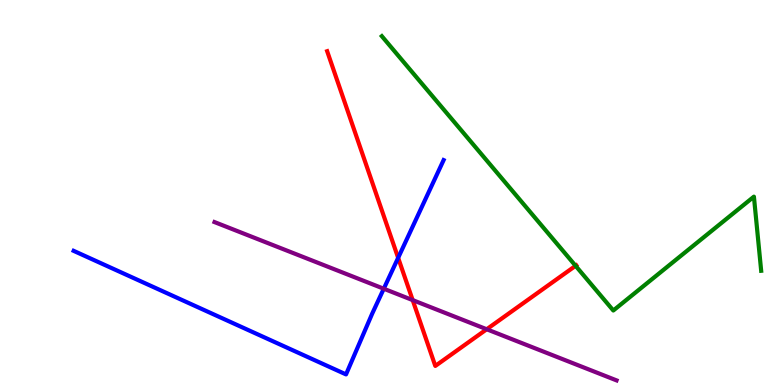[{'lines': ['blue', 'red'], 'intersections': [{'x': 5.14, 'y': 3.3}]}, {'lines': ['green', 'red'], 'intersections': [{'x': 7.43, 'y': 3.1}]}, {'lines': ['purple', 'red'], 'intersections': [{'x': 5.32, 'y': 2.2}, {'x': 6.28, 'y': 1.45}]}, {'lines': ['blue', 'green'], 'intersections': []}, {'lines': ['blue', 'purple'], 'intersections': [{'x': 4.95, 'y': 2.5}]}, {'lines': ['green', 'purple'], 'intersections': []}]